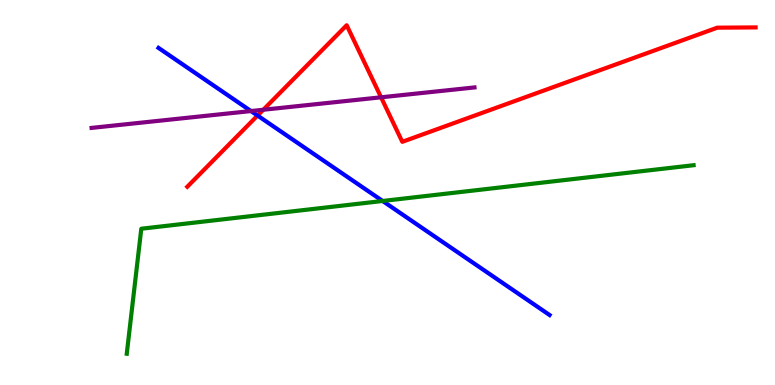[{'lines': ['blue', 'red'], 'intersections': [{'x': 3.32, 'y': 7.0}]}, {'lines': ['green', 'red'], 'intersections': []}, {'lines': ['purple', 'red'], 'intersections': [{'x': 3.4, 'y': 7.15}, {'x': 4.92, 'y': 7.47}]}, {'lines': ['blue', 'green'], 'intersections': [{'x': 4.94, 'y': 4.78}]}, {'lines': ['blue', 'purple'], 'intersections': [{'x': 3.24, 'y': 7.12}]}, {'lines': ['green', 'purple'], 'intersections': []}]